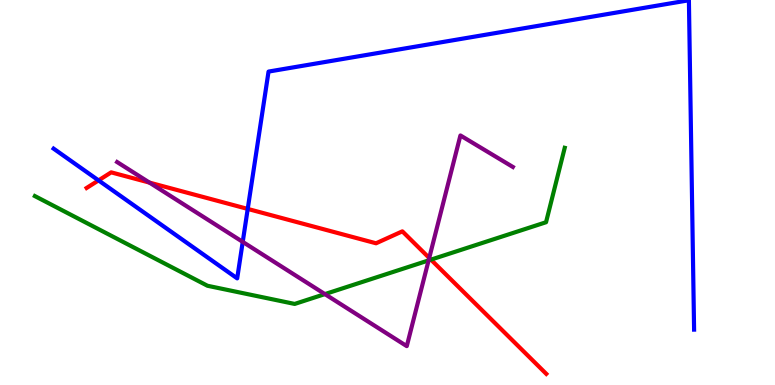[{'lines': ['blue', 'red'], 'intersections': [{'x': 1.27, 'y': 5.31}, {'x': 3.2, 'y': 4.57}]}, {'lines': ['green', 'red'], 'intersections': [{'x': 5.56, 'y': 3.26}]}, {'lines': ['purple', 'red'], 'intersections': [{'x': 1.93, 'y': 5.26}, {'x': 5.54, 'y': 3.3}]}, {'lines': ['blue', 'green'], 'intersections': []}, {'lines': ['blue', 'purple'], 'intersections': [{'x': 3.13, 'y': 3.72}]}, {'lines': ['green', 'purple'], 'intersections': [{'x': 4.19, 'y': 2.36}, {'x': 5.53, 'y': 3.24}]}]